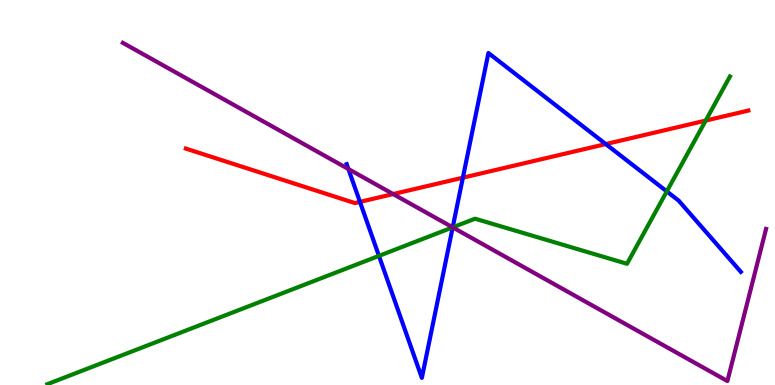[{'lines': ['blue', 'red'], 'intersections': [{'x': 4.64, 'y': 4.76}, {'x': 5.97, 'y': 5.38}, {'x': 7.82, 'y': 6.26}]}, {'lines': ['green', 'red'], 'intersections': [{'x': 9.11, 'y': 6.87}]}, {'lines': ['purple', 'red'], 'intersections': [{'x': 5.07, 'y': 4.96}]}, {'lines': ['blue', 'green'], 'intersections': [{'x': 4.89, 'y': 3.35}, {'x': 5.84, 'y': 4.09}, {'x': 8.6, 'y': 5.03}]}, {'lines': ['blue', 'purple'], 'intersections': [{'x': 4.5, 'y': 5.61}, {'x': 5.84, 'y': 4.09}]}, {'lines': ['green', 'purple'], 'intersections': [{'x': 5.84, 'y': 4.09}]}]